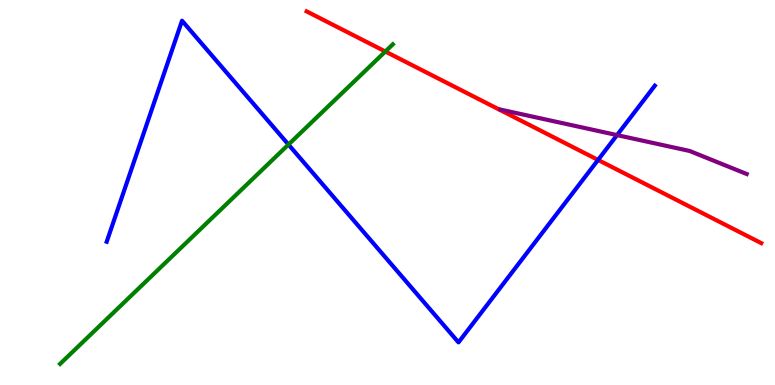[{'lines': ['blue', 'red'], 'intersections': [{'x': 7.72, 'y': 5.85}]}, {'lines': ['green', 'red'], 'intersections': [{'x': 4.97, 'y': 8.66}]}, {'lines': ['purple', 'red'], 'intersections': []}, {'lines': ['blue', 'green'], 'intersections': [{'x': 3.72, 'y': 6.25}]}, {'lines': ['blue', 'purple'], 'intersections': [{'x': 7.96, 'y': 6.49}]}, {'lines': ['green', 'purple'], 'intersections': []}]